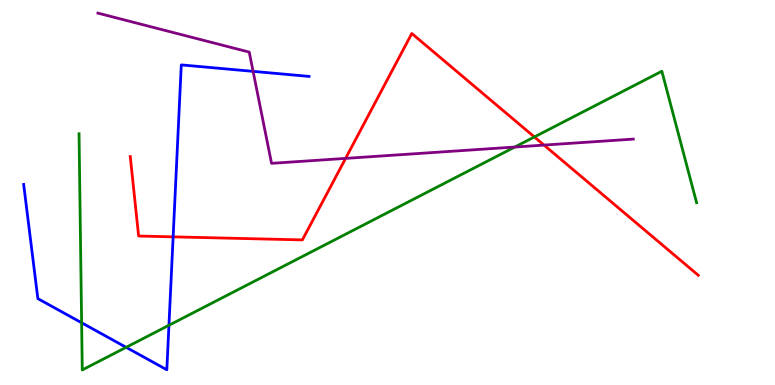[{'lines': ['blue', 'red'], 'intersections': [{'x': 2.23, 'y': 3.85}]}, {'lines': ['green', 'red'], 'intersections': [{'x': 6.9, 'y': 6.44}]}, {'lines': ['purple', 'red'], 'intersections': [{'x': 4.46, 'y': 5.89}, {'x': 7.02, 'y': 6.23}]}, {'lines': ['blue', 'green'], 'intersections': [{'x': 1.05, 'y': 1.62}, {'x': 1.63, 'y': 0.979}, {'x': 2.18, 'y': 1.55}]}, {'lines': ['blue', 'purple'], 'intersections': [{'x': 3.27, 'y': 8.15}]}, {'lines': ['green', 'purple'], 'intersections': [{'x': 6.64, 'y': 6.18}]}]